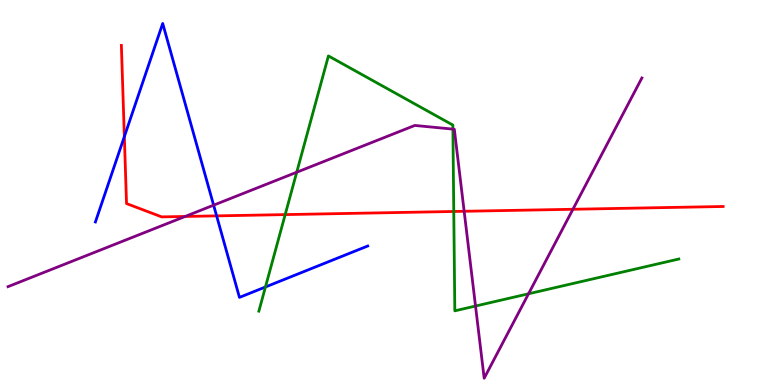[{'lines': ['blue', 'red'], 'intersections': [{'x': 1.6, 'y': 6.45}, {'x': 2.8, 'y': 4.39}]}, {'lines': ['green', 'red'], 'intersections': [{'x': 3.68, 'y': 4.43}, {'x': 5.86, 'y': 4.51}]}, {'lines': ['purple', 'red'], 'intersections': [{'x': 2.39, 'y': 4.38}, {'x': 5.99, 'y': 4.51}, {'x': 7.39, 'y': 4.56}]}, {'lines': ['blue', 'green'], 'intersections': [{'x': 3.43, 'y': 2.55}]}, {'lines': ['blue', 'purple'], 'intersections': [{'x': 2.76, 'y': 4.67}]}, {'lines': ['green', 'purple'], 'intersections': [{'x': 3.83, 'y': 5.53}, {'x': 5.84, 'y': 6.65}, {'x': 6.14, 'y': 2.05}, {'x': 6.82, 'y': 2.37}]}]